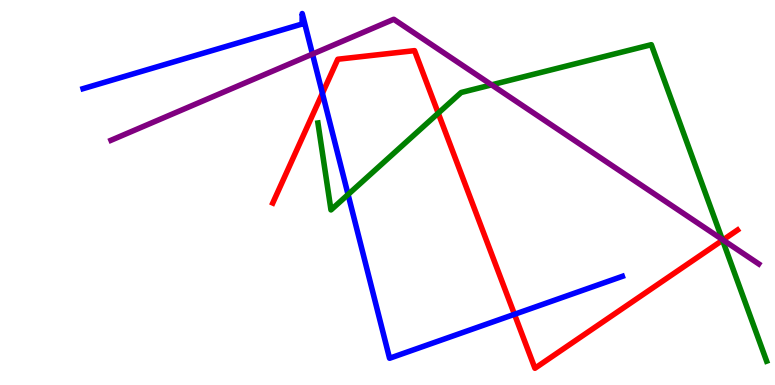[{'lines': ['blue', 'red'], 'intersections': [{'x': 4.16, 'y': 7.58}, {'x': 6.64, 'y': 1.84}]}, {'lines': ['green', 'red'], 'intersections': [{'x': 5.65, 'y': 7.06}, {'x': 9.32, 'y': 3.76}]}, {'lines': ['purple', 'red'], 'intersections': [{'x': 9.33, 'y': 3.77}]}, {'lines': ['blue', 'green'], 'intersections': [{'x': 4.49, 'y': 4.95}]}, {'lines': ['blue', 'purple'], 'intersections': [{'x': 4.03, 'y': 8.6}]}, {'lines': ['green', 'purple'], 'intersections': [{'x': 6.34, 'y': 7.8}, {'x': 9.32, 'y': 3.78}]}]